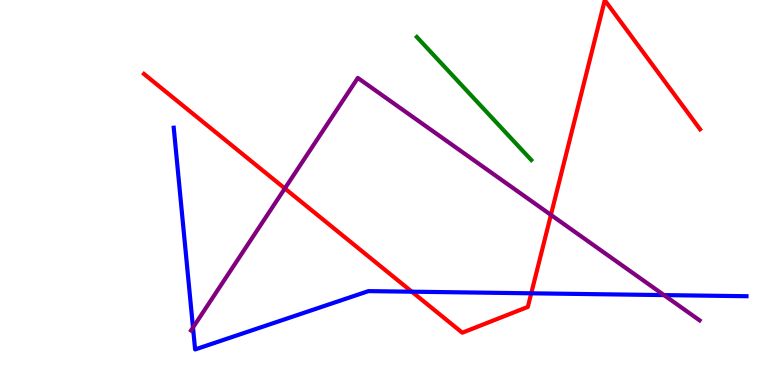[{'lines': ['blue', 'red'], 'intersections': [{'x': 5.31, 'y': 2.42}, {'x': 6.85, 'y': 2.38}]}, {'lines': ['green', 'red'], 'intersections': []}, {'lines': ['purple', 'red'], 'intersections': [{'x': 3.68, 'y': 5.1}, {'x': 7.11, 'y': 4.42}]}, {'lines': ['blue', 'green'], 'intersections': []}, {'lines': ['blue', 'purple'], 'intersections': [{'x': 2.49, 'y': 1.49}, {'x': 8.57, 'y': 2.34}]}, {'lines': ['green', 'purple'], 'intersections': []}]